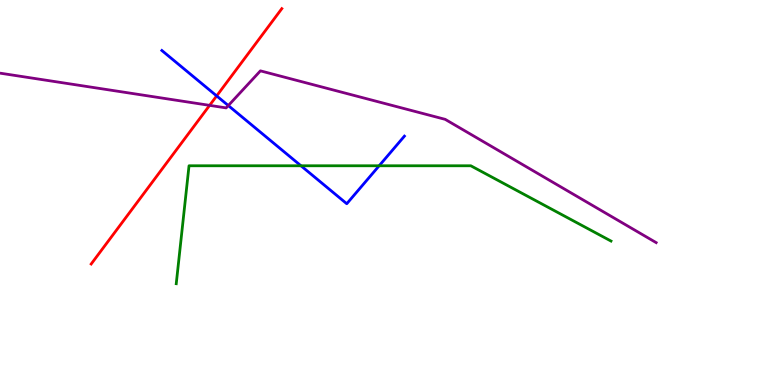[{'lines': ['blue', 'red'], 'intersections': [{'x': 2.8, 'y': 7.51}]}, {'lines': ['green', 'red'], 'intersections': []}, {'lines': ['purple', 'red'], 'intersections': [{'x': 2.7, 'y': 7.26}]}, {'lines': ['blue', 'green'], 'intersections': [{'x': 3.88, 'y': 5.69}, {'x': 4.89, 'y': 5.69}]}, {'lines': ['blue', 'purple'], 'intersections': [{'x': 2.95, 'y': 7.26}]}, {'lines': ['green', 'purple'], 'intersections': []}]